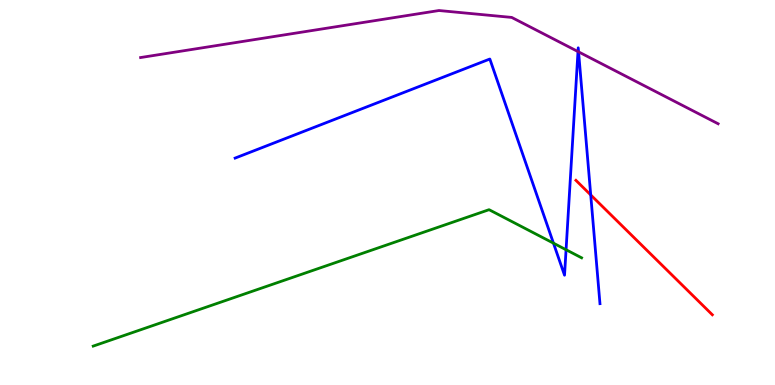[{'lines': ['blue', 'red'], 'intersections': [{'x': 7.62, 'y': 4.94}]}, {'lines': ['green', 'red'], 'intersections': []}, {'lines': ['purple', 'red'], 'intersections': []}, {'lines': ['blue', 'green'], 'intersections': [{'x': 7.14, 'y': 3.68}, {'x': 7.3, 'y': 3.51}]}, {'lines': ['blue', 'purple'], 'intersections': [{'x': 7.46, 'y': 8.66}, {'x': 7.47, 'y': 8.65}]}, {'lines': ['green', 'purple'], 'intersections': []}]